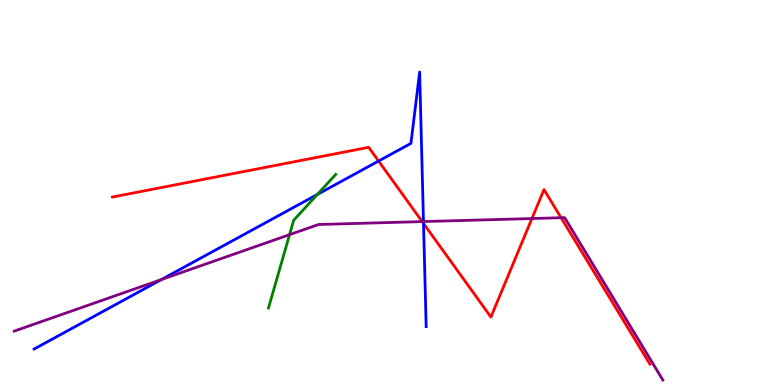[{'lines': ['blue', 'red'], 'intersections': [{'x': 4.88, 'y': 5.82}, {'x': 5.46, 'y': 4.2}]}, {'lines': ['green', 'red'], 'intersections': []}, {'lines': ['purple', 'red'], 'intersections': [{'x': 5.45, 'y': 4.24}, {'x': 6.86, 'y': 4.32}, {'x': 7.24, 'y': 4.34}]}, {'lines': ['blue', 'green'], 'intersections': [{'x': 4.09, 'y': 4.95}]}, {'lines': ['blue', 'purple'], 'intersections': [{'x': 2.08, 'y': 2.74}, {'x': 5.46, 'y': 4.25}]}, {'lines': ['green', 'purple'], 'intersections': [{'x': 3.74, 'y': 3.9}]}]